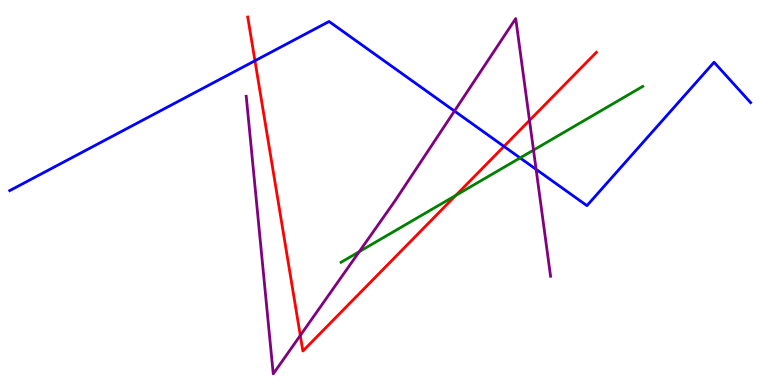[{'lines': ['blue', 'red'], 'intersections': [{'x': 3.29, 'y': 8.42}, {'x': 6.5, 'y': 6.2}]}, {'lines': ['green', 'red'], 'intersections': [{'x': 5.88, 'y': 4.93}]}, {'lines': ['purple', 'red'], 'intersections': [{'x': 3.87, 'y': 1.29}, {'x': 6.83, 'y': 6.87}]}, {'lines': ['blue', 'green'], 'intersections': [{'x': 6.71, 'y': 5.9}]}, {'lines': ['blue', 'purple'], 'intersections': [{'x': 5.86, 'y': 7.12}, {'x': 6.92, 'y': 5.6}]}, {'lines': ['green', 'purple'], 'intersections': [{'x': 4.64, 'y': 3.46}, {'x': 6.88, 'y': 6.1}]}]